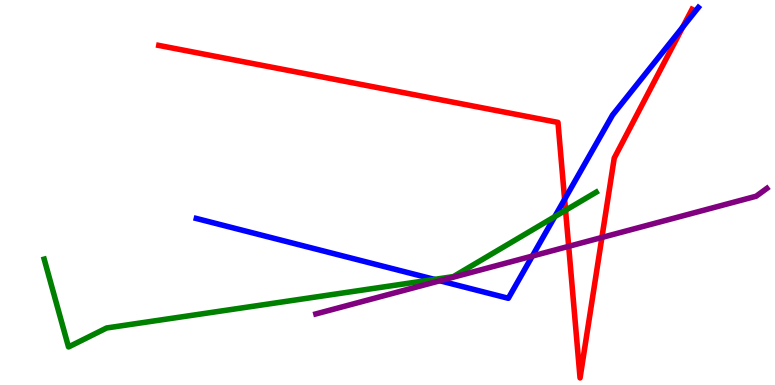[{'lines': ['blue', 'red'], 'intersections': [{'x': 7.29, 'y': 4.82}, {'x': 8.81, 'y': 9.3}]}, {'lines': ['green', 'red'], 'intersections': [{'x': 7.3, 'y': 4.54}]}, {'lines': ['purple', 'red'], 'intersections': [{'x': 7.34, 'y': 3.6}, {'x': 7.77, 'y': 3.83}]}, {'lines': ['blue', 'green'], 'intersections': [{'x': 5.61, 'y': 2.74}, {'x': 7.16, 'y': 4.37}]}, {'lines': ['blue', 'purple'], 'intersections': [{'x': 5.68, 'y': 2.71}, {'x': 6.87, 'y': 3.35}]}, {'lines': ['green', 'purple'], 'intersections': []}]